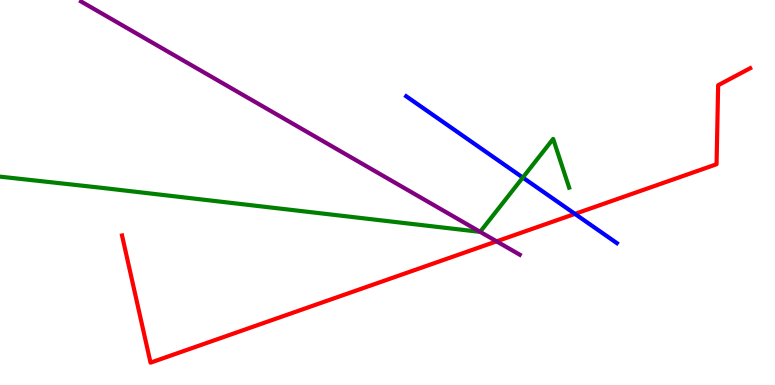[{'lines': ['blue', 'red'], 'intersections': [{'x': 7.42, 'y': 4.44}]}, {'lines': ['green', 'red'], 'intersections': []}, {'lines': ['purple', 'red'], 'intersections': [{'x': 6.41, 'y': 3.73}]}, {'lines': ['blue', 'green'], 'intersections': [{'x': 6.75, 'y': 5.39}]}, {'lines': ['blue', 'purple'], 'intersections': []}, {'lines': ['green', 'purple'], 'intersections': [{'x': 6.2, 'y': 3.98}]}]